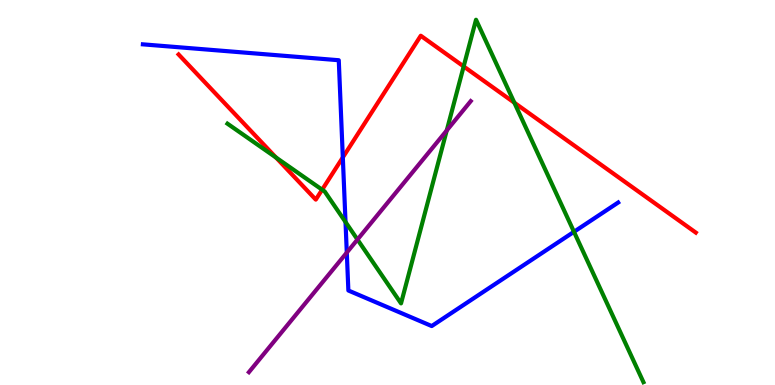[{'lines': ['blue', 'red'], 'intersections': [{'x': 4.42, 'y': 5.91}]}, {'lines': ['green', 'red'], 'intersections': [{'x': 3.56, 'y': 5.91}, {'x': 4.16, 'y': 5.07}, {'x': 5.98, 'y': 8.27}, {'x': 6.64, 'y': 7.33}]}, {'lines': ['purple', 'red'], 'intersections': []}, {'lines': ['blue', 'green'], 'intersections': [{'x': 4.46, 'y': 4.23}, {'x': 7.41, 'y': 3.98}]}, {'lines': ['blue', 'purple'], 'intersections': [{'x': 4.47, 'y': 3.44}]}, {'lines': ['green', 'purple'], 'intersections': [{'x': 4.61, 'y': 3.78}, {'x': 5.76, 'y': 6.61}]}]